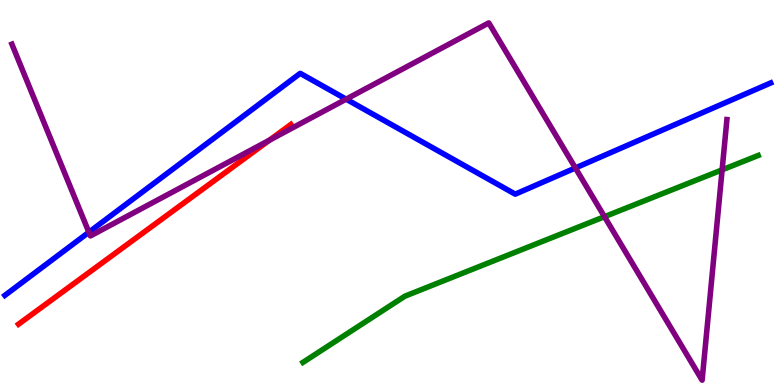[{'lines': ['blue', 'red'], 'intersections': []}, {'lines': ['green', 'red'], 'intersections': []}, {'lines': ['purple', 'red'], 'intersections': [{'x': 3.48, 'y': 6.36}]}, {'lines': ['blue', 'green'], 'intersections': []}, {'lines': ['blue', 'purple'], 'intersections': [{'x': 1.15, 'y': 3.97}, {'x': 4.47, 'y': 7.42}, {'x': 7.42, 'y': 5.64}]}, {'lines': ['green', 'purple'], 'intersections': [{'x': 7.8, 'y': 4.37}, {'x': 9.32, 'y': 5.59}]}]